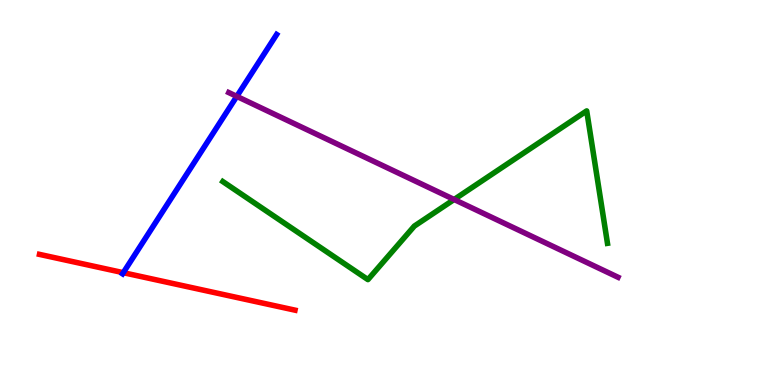[{'lines': ['blue', 'red'], 'intersections': [{'x': 1.59, 'y': 2.92}]}, {'lines': ['green', 'red'], 'intersections': []}, {'lines': ['purple', 'red'], 'intersections': []}, {'lines': ['blue', 'green'], 'intersections': []}, {'lines': ['blue', 'purple'], 'intersections': [{'x': 3.06, 'y': 7.5}]}, {'lines': ['green', 'purple'], 'intersections': [{'x': 5.86, 'y': 4.82}]}]